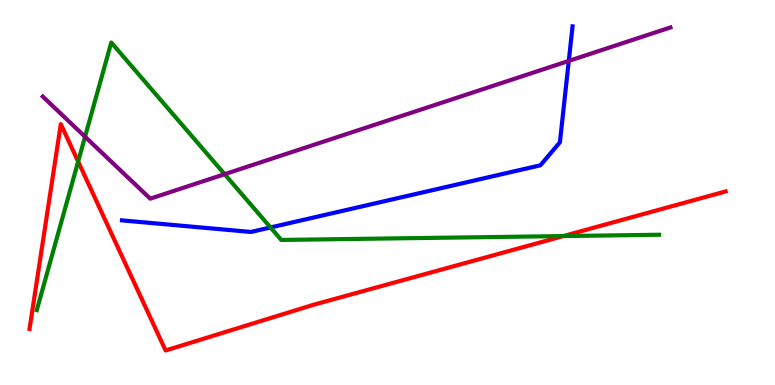[{'lines': ['blue', 'red'], 'intersections': []}, {'lines': ['green', 'red'], 'intersections': [{'x': 1.01, 'y': 5.8}, {'x': 7.27, 'y': 3.87}]}, {'lines': ['purple', 'red'], 'intersections': []}, {'lines': ['blue', 'green'], 'intersections': [{'x': 3.49, 'y': 4.09}]}, {'lines': ['blue', 'purple'], 'intersections': [{'x': 7.34, 'y': 8.42}]}, {'lines': ['green', 'purple'], 'intersections': [{'x': 1.1, 'y': 6.45}, {'x': 2.9, 'y': 5.48}]}]